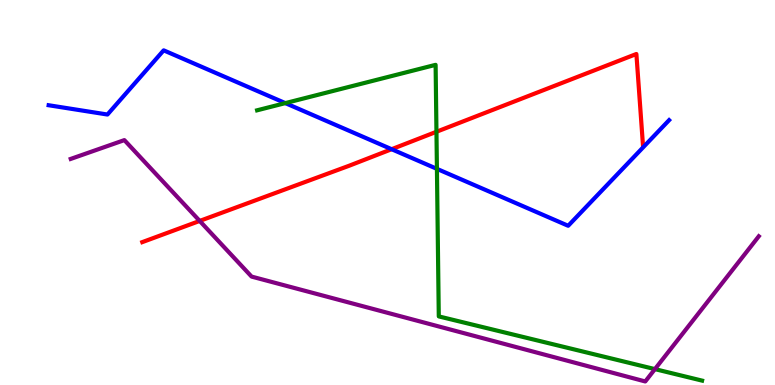[{'lines': ['blue', 'red'], 'intersections': [{'x': 5.05, 'y': 6.12}]}, {'lines': ['green', 'red'], 'intersections': [{'x': 5.63, 'y': 6.58}]}, {'lines': ['purple', 'red'], 'intersections': [{'x': 2.58, 'y': 4.26}]}, {'lines': ['blue', 'green'], 'intersections': [{'x': 3.68, 'y': 7.32}, {'x': 5.64, 'y': 5.61}]}, {'lines': ['blue', 'purple'], 'intersections': []}, {'lines': ['green', 'purple'], 'intersections': [{'x': 8.45, 'y': 0.413}]}]